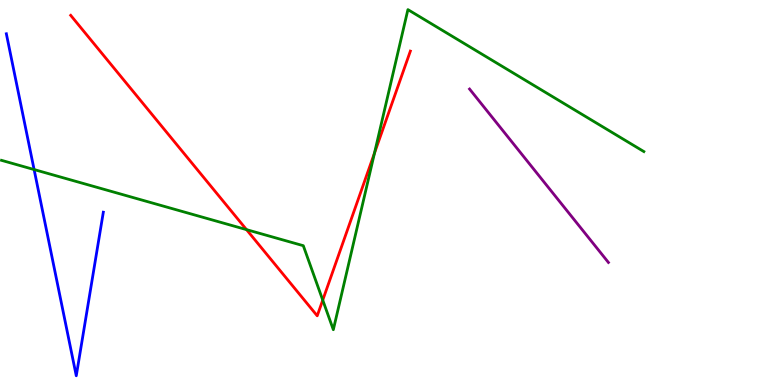[{'lines': ['blue', 'red'], 'intersections': []}, {'lines': ['green', 'red'], 'intersections': [{'x': 3.18, 'y': 4.04}, {'x': 4.16, 'y': 2.2}, {'x': 4.83, 'y': 6.02}]}, {'lines': ['purple', 'red'], 'intersections': []}, {'lines': ['blue', 'green'], 'intersections': [{'x': 0.44, 'y': 5.6}]}, {'lines': ['blue', 'purple'], 'intersections': []}, {'lines': ['green', 'purple'], 'intersections': []}]